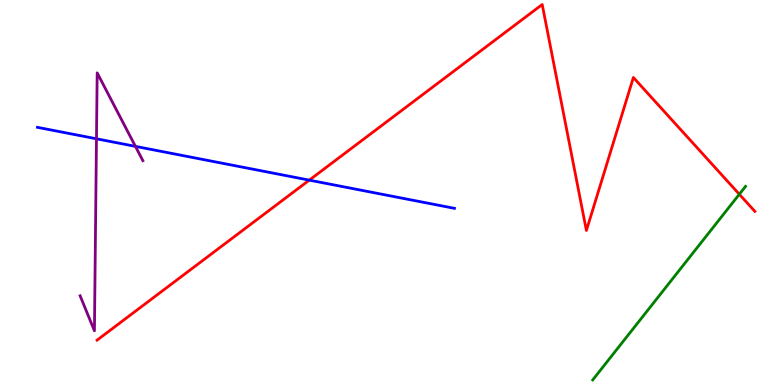[{'lines': ['blue', 'red'], 'intersections': [{'x': 3.99, 'y': 5.32}]}, {'lines': ['green', 'red'], 'intersections': [{'x': 9.54, 'y': 4.95}]}, {'lines': ['purple', 'red'], 'intersections': []}, {'lines': ['blue', 'green'], 'intersections': []}, {'lines': ['blue', 'purple'], 'intersections': [{'x': 1.24, 'y': 6.39}, {'x': 1.75, 'y': 6.2}]}, {'lines': ['green', 'purple'], 'intersections': []}]